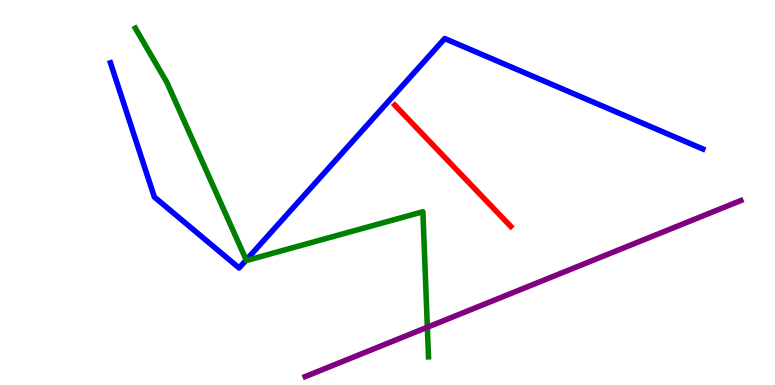[{'lines': ['blue', 'red'], 'intersections': []}, {'lines': ['green', 'red'], 'intersections': []}, {'lines': ['purple', 'red'], 'intersections': []}, {'lines': ['blue', 'green'], 'intersections': [{'x': 3.18, 'y': 3.25}]}, {'lines': ['blue', 'purple'], 'intersections': []}, {'lines': ['green', 'purple'], 'intersections': [{'x': 5.51, 'y': 1.5}]}]